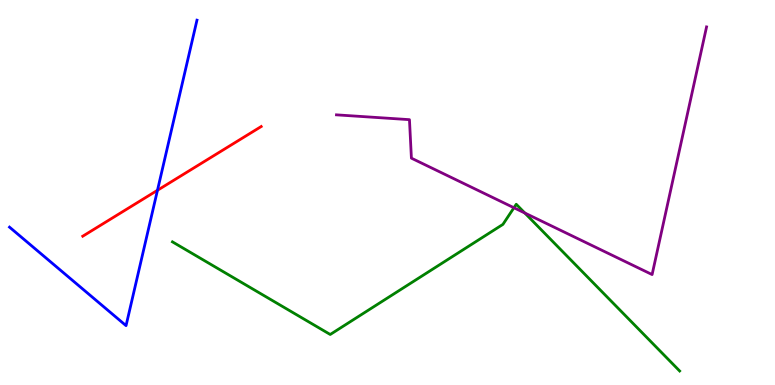[{'lines': ['blue', 'red'], 'intersections': [{'x': 2.03, 'y': 5.06}]}, {'lines': ['green', 'red'], 'intersections': []}, {'lines': ['purple', 'red'], 'intersections': []}, {'lines': ['blue', 'green'], 'intersections': []}, {'lines': ['blue', 'purple'], 'intersections': []}, {'lines': ['green', 'purple'], 'intersections': [{'x': 6.63, 'y': 4.6}, {'x': 6.77, 'y': 4.47}]}]